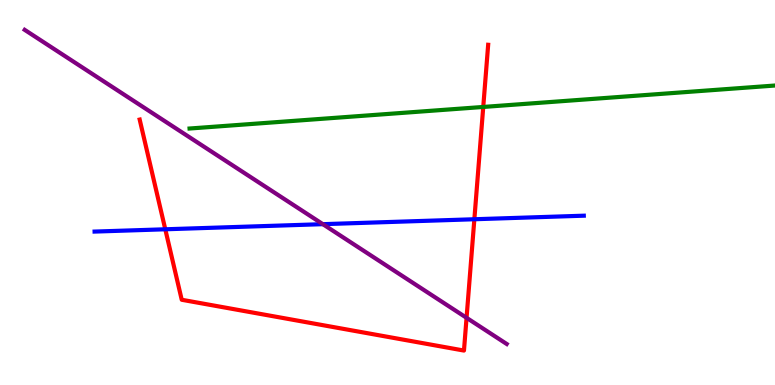[{'lines': ['blue', 'red'], 'intersections': [{'x': 2.13, 'y': 4.04}, {'x': 6.12, 'y': 4.31}]}, {'lines': ['green', 'red'], 'intersections': [{'x': 6.24, 'y': 7.22}]}, {'lines': ['purple', 'red'], 'intersections': [{'x': 6.02, 'y': 1.75}]}, {'lines': ['blue', 'green'], 'intersections': []}, {'lines': ['blue', 'purple'], 'intersections': [{'x': 4.17, 'y': 4.18}]}, {'lines': ['green', 'purple'], 'intersections': []}]